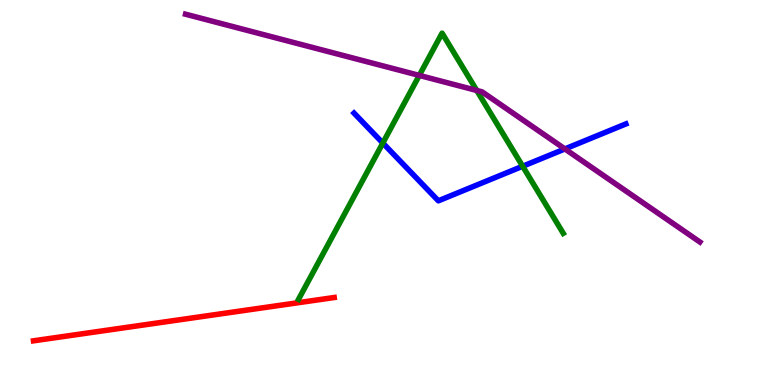[{'lines': ['blue', 'red'], 'intersections': []}, {'lines': ['green', 'red'], 'intersections': []}, {'lines': ['purple', 'red'], 'intersections': []}, {'lines': ['blue', 'green'], 'intersections': [{'x': 4.94, 'y': 6.28}, {'x': 6.74, 'y': 5.68}]}, {'lines': ['blue', 'purple'], 'intersections': [{'x': 7.29, 'y': 6.13}]}, {'lines': ['green', 'purple'], 'intersections': [{'x': 5.41, 'y': 8.04}, {'x': 6.15, 'y': 7.65}]}]